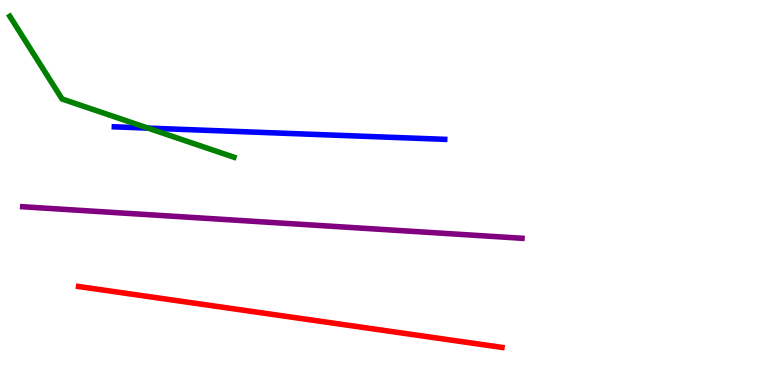[{'lines': ['blue', 'red'], 'intersections': []}, {'lines': ['green', 'red'], 'intersections': []}, {'lines': ['purple', 'red'], 'intersections': []}, {'lines': ['blue', 'green'], 'intersections': [{'x': 1.91, 'y': 6.67}]}, {'lines': ['blue', 'purple'], 'intersections': []}, {'lines': ['green', 'purple'], 'intersections': []}]